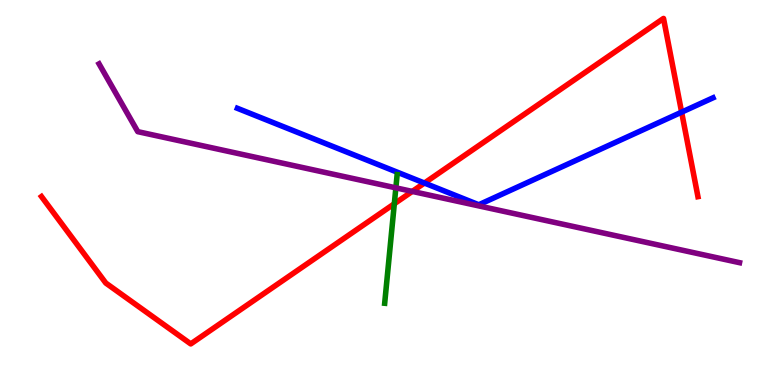[{'lines': ['blue', 'red'], 'intersections': [{'x': 5.48, 'y': 5.25}, {'x': 8.8, 'y': 7.09}]}, {'lines': ['green', 'red'], 'intersections': [{'x': 5.09, 'y': 4.71}]}, {'lines': ['purple', 'red'], 'intersections': [{'x': 5.32, 'y': 5.03}]}, {'lines': ['blue', 'green'], 'intersections': []}, {'lines': ['blue', 'purple'], 'intersections': []}, {'lines': ['green', 'purple'], 'intersections': [{'x': 5.11, 'y': 5.12}]}]